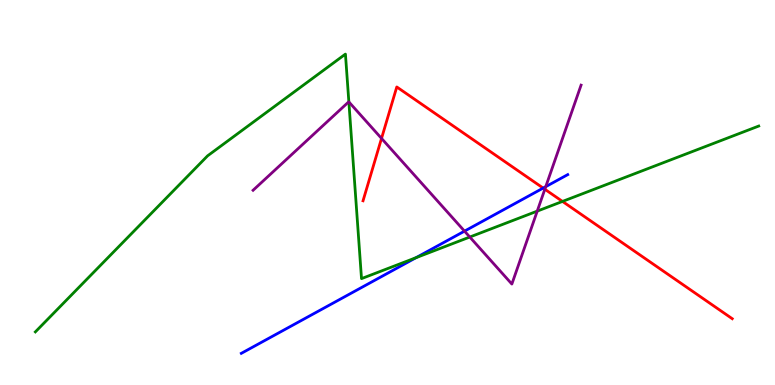[{'lines': ['blue', 'red'], 'intersections': [{'x': 7.01, 'y': 5.11}]}, {'lines': ['green', 'red'], 'intersections': [{'x': 7.26, 'y': 4.77}]}, {'lines': ['purple', 'red'], 'intersections': [{'x': 4.92, 'y': 6.4}, {'x': 7.03, 'y': 5.08}]}, {'lines': ['blue', 'green'], 'intersections': [{'x': 5.37, 'y': 3.31}]}, {'lines': ['blue', 'purple'], 'intersections': [{'x': 5.99, 'y': 4.0}, {'x': 7.04, 'y': 5.15}]}, {'lines': ['green', 'purple'], 'intersections': [{'x': 4.5, 'y': 7.35}, {'x': 6.06, 'y': 3.84}, {'x': 6.93, 'y': 4.52}]}]